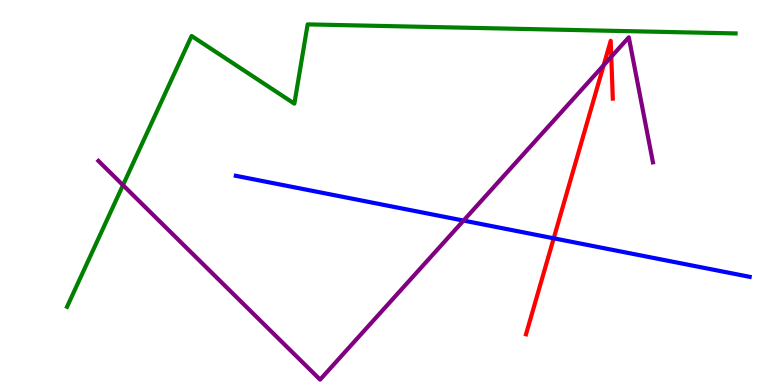[{'lines': ['blue', 'red'], 'intersections': [{'x': 7.14, 'y': 3.81}]}, {'lines': ['green', 'red'], 'intersections': []}, {'lines': ['purple', 'red'], 'intersections': [{'x': 7.79, 'y': 8.31}, {'x': 7.89, 'y': 8.53}]}, {'lines': ['blue', 'green'], 'intersections': []}, {'lines': ['blue', 'purple'], 'intersections': [{'x': 5.98, 'y': 4.27}]}, {'lines': ['green', 'purple'], 'intersections': [{'x': 1.59, 'y': 5.19}]}]